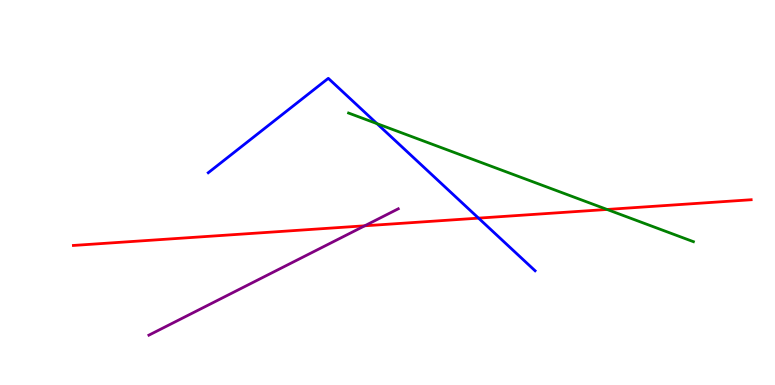[{'lines': ['blue', 'red'], 'intersections': [{'x': 6.17, 'y': 4.33}]}, {'lines': ['green', 'red'], 'intersections': [{'x': 7.83, 'y': 4.56}]}, {'lines': ['purple', 'red'], 'intersections': [{'x': 4.71, 'y': 4.13}]}, {'lines': ['blue', 'green'], 'intersections': [{'x': 4.86, 'y': 6.79}]}, {'lines': ['blue', 'purple'], 'intersections': []}, {'lines': ['green', 'purple'], 'intersections': []}]